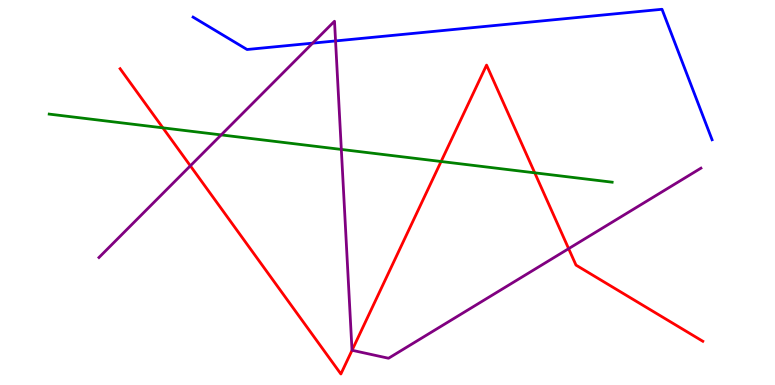[{'lines': ['blue', 'red'], 'intersections': []}, {'lines': ['green', 'red'], 'intersections': [{'x': 2.1, 'y': 6.68}, {'x': 5.69, 'y': 5.81}, {'x': 6.9, 'y': 5.51}]}, {'lines': ['purple', 'red'], 'intersections': [{'x': 2.46, 'y': 5.69}, {'x': 4.54, 'y': 0.902}, {'x': 7.34, 'y': 3.54}]}, {'lines': ['blue', 'green'], 'intersections': []}, {'lines': ['blue', 'purple'], 'intersections': [{'x': 4.03, 'y': 8.88}, {'x': 4.33, 'y': 8.94}]}, {'lines': ['green', 'purple'], 'intersections': [{'x': 2.85, 'y': 6.5}, {'x': 4.4, 'y': 6.12}]}]